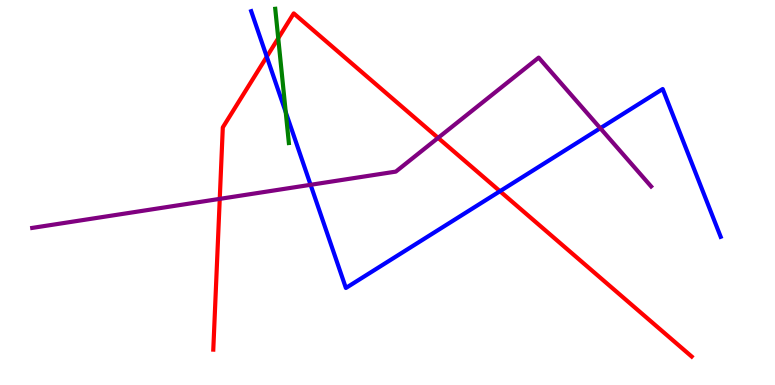[{'lines': ['blue', 'red'], 'intersections': [{'x': 3.44, 'y': 8.53}, {'x': 6.45, 'y': 5.03}]}, {'lines': ['green', 'red'], 'intersections': [{'x': 3.59, 'y': 9.01}]}, {'lines': ['purple', 'red'], 'intersections': [{'x': 2.84, 'y': 4.83}, {'x': 5.65, 'y': 6.42}]}, {'lines': ['blue', 'green'], 'intersections': [{'x': 3.69, 'y': 7.09}]}, {'lines': ['blue', 'purple'], 'intersections': [{'x': 4.01, 'y': 5.2}, {'x': 7.75, 'y': 6.67}]}, {'lines': ['green', 'purple'], 'intersections': []}]